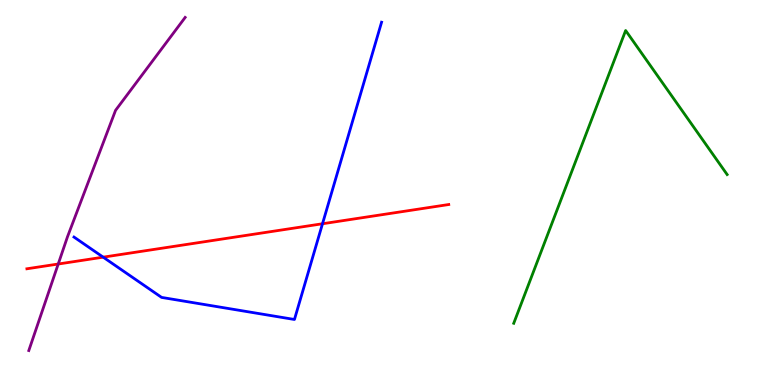[{'lines': ['blue', 'red'], 'intersections': [{'x': 1.33, 'y': 3.32}, {'x': 4.16, 'y': 4.19}]}, {'lines': ['green', 'red'], 'intersections': []}, {'lines': ['purple', 'red'], 'intersections': [{'x': 0.751, 'y': 3.14}]}, {'lines': ['blue', 'green'], 'intersections': []}, {'lines': ['blue', 'purple'], 'intersections': []}, {'lines': ['green', 'purple'], 'intersections': []}]